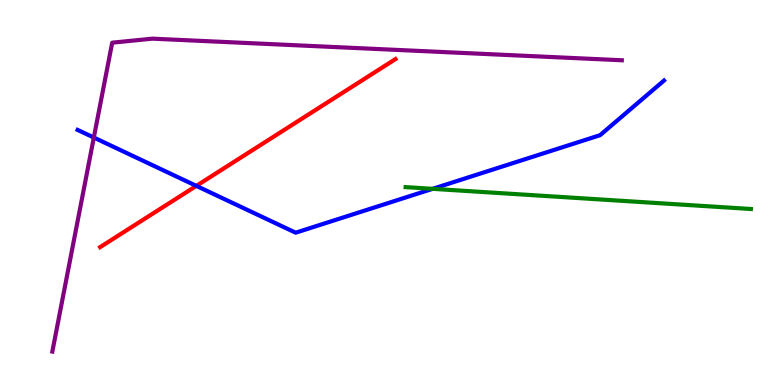[{'lines': ['blue', 'red'], 'intersections': [{'x': 2.53, 'y': 5.17}]}, {'lines': ['green', 'red'], 'intersections': []}, {'lines': ['purple', 'red'], 'intersections': []}, {'lines': ['blue', 'green'], 'intersections': [{'x': 5.58, 'y': 5.1}]}, {'lines': ['blue', 'purple'], 'intersections': [{'x': 1.21, 'y': 6.43}]}, {'lines': ['green', 'purple'], 'intersections': []}]